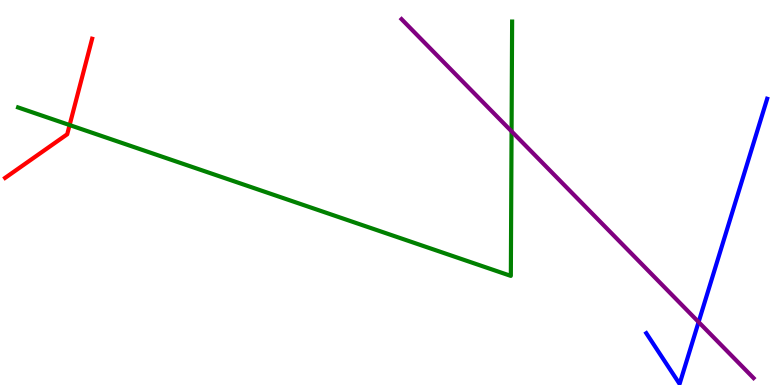[{'lines': ['blue', 'red'], 'intersections': []}, {'lines': ['green', 'red'], 'intersections': [{'x': 0.898, 'y': 6.75}]}, {'lines': ['purple', 'red'], 'intersections': []}, {'lines': ['blue', 'green'], 'intersections': []}, {'lines': ['blue', 'purple'], 'intersections': [{'x': 9.01, 'y': 1.64}]}, {'lines': ['green', 'purple'], 'intersections': [{'x': 6.6, 'y': 6.59}]}]